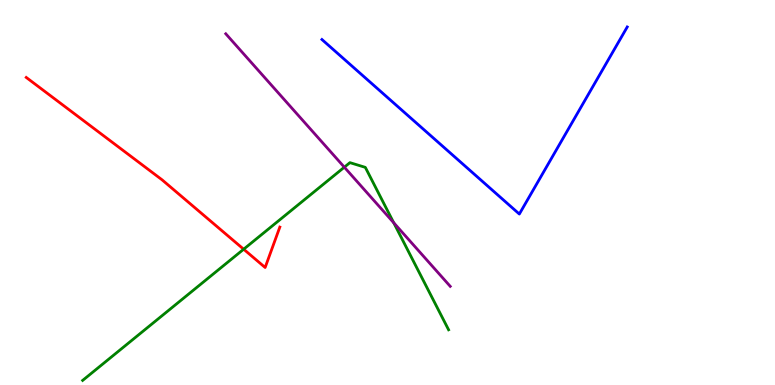[{'lines': ['blue', 'red'], 'intersections': []}, {'lines': ['green', 'red'], 'intersections': [{'x': 3.14, 'y': 3.53}]}, {'lines': ['purple', 'red'], 'intersections': []}, {'lines': ['blue', 'green'], 'intersections': []}, {'lines': ['blue', 'purple'], 'intersections': []}, {'lines': ['green', 'purple'], 'intersections': [{'x': 4.44, 'y': 5.66}, {'x': 5.08, 'y': 4.21}]}]